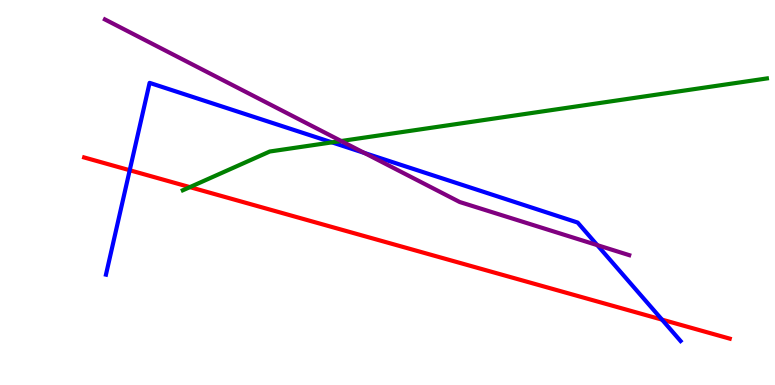[{'lines': ['blue', 'red'], 'intersections': [{'x': 1.67, 'y': 5.58}, {'x': 8.54, 'y': 1.7}]}, {'lines': ['green', 'red'], 'intersections': [{'x': 2.45, 'y': 5.14}]}, {'lines': ['purple', 'red'], 'intersections': []}, {'lines': ['blue', 'green'], 'intersections': [{'x': 4.28, 'y': 6.3}]}, {'lines': ['blue', 'purple'], 'intersections': [{'x': 4.7, 'y': 6.03}, {'x': 7.71, 'y': 3.63}]}, {'lines': ['green', 'purple'], 'intersections': [{'x': 4.4, 'y': 6.34}]}]